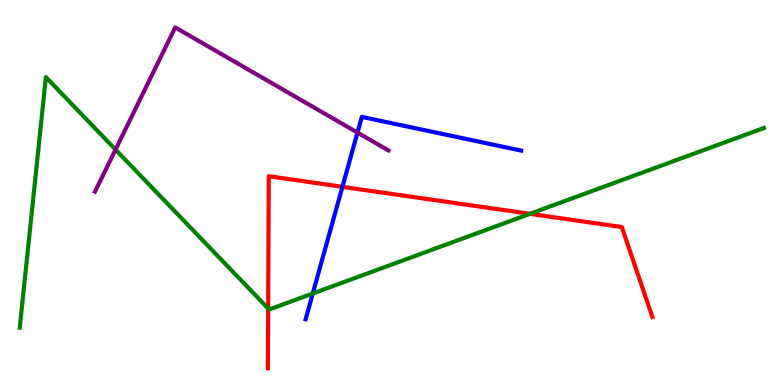[{'lines': ['blue', 'red'], 'intersections': [{'x': 4.42, 'y': 5.15}]}, {'lines': ['green', 'red'], 'intersections': [{'x': 3.46, 'y': 1.99}, {'x': 6.84, 'y': 4.45}]}, {'lines': ['purple', 'red'], 'intersections': []}, {'lines': ['blue', 'green'], 'intersections': [{'x': 4.04, 'y': 2.38}]}, {'lines': ['blue', 'purple'], 'intersections': [{'x': 4.61, 'y': 6.56}]}, {'lines': ['green', 'purple'], 'intersections': [{'x': 1.49, 'y': 6.11}]}]